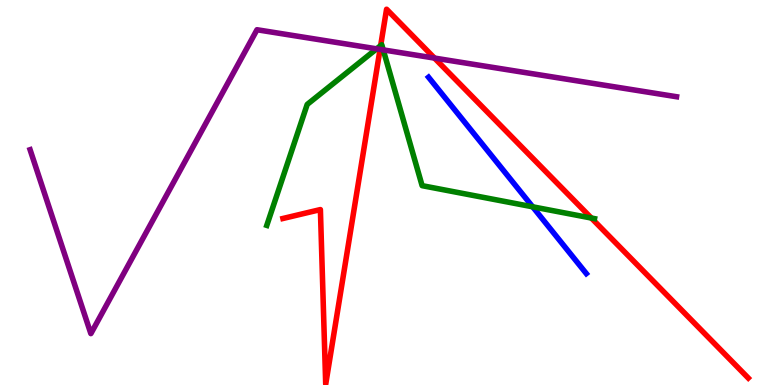[{'lines': ['blue', 'red'], 'intersections': []}, {'lines': ['green', 'red'], 'intersections': [{'x': 4.91, 'y': 8.82}, {'x': 7.63, 'y': 4.34}]}, {'lines': ['purple', 'red'], 'intersections': [{'x': 4.9, 'y': 8.72}, {'x': 5.61, 'y': 8.49}]}, {'lines': ['blue', 'green'], 'intersections': [{'x': 6.87, 'y': 4.63}]}, {'lines': ['blue', 'purple'], 'intersections': []}, {'lines': ['green', 'purple'], 'intersections': [{'x': 4.86, 'y': 8.73}, {'x': 4.95, 'y': 8.7}]}]